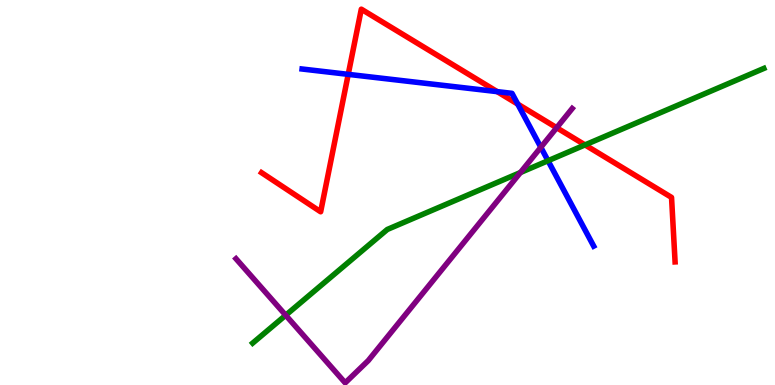[{'lines': ['blue', 'red'], 'intersections': [{'x': 4.49, 'y': 8.07}, {'x': 6.42, 'y': 7.62}, {'x': 6.68, 'y': 7.3}]}, {'lines': ['green', 'red'], 'intersections': [{'x': 7.55, 'y': 6.24}]}, {'lines': ['purple', 'red'], 'intersections': [{'x': 7.18, 'y': 6.68}]}, {'lines': ['blue', 'green'], 'intersections': [{'x': 7.07, 'y': 5.83}]}, {'lines': ['blue', 'purple'], 'intersections': [{'x': 6.98, 'y': 6.17}]}, {'lines': ['green', 'purple'], 'intersections': [{'x': 3.69, 'y': 1.81}, {'x': 6.71, 'y': 5.52}]}]